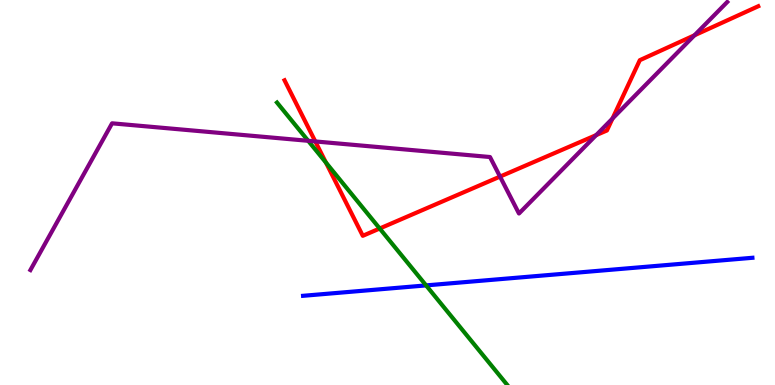[{'lines': ['blue', 'red'], 'intersections': []}, {'lines': ['green', 'red'], 'intersections': [{'x': 4.21, 'y': 5.78}, {'x': 4.9, 'y': 4.06}]}, {'lines': ['purple', 'red'], 'intersections': [{'x': 4.07, 'y': 6.33}, {'x': 6.45, 'y': 5.41}, {'x': 7.69, 'y': 6.49}, {'x': 7.9, 'y': 6.92}, {'x': 8.96, 'y': 9.08}]}, {'lines': ['blue', 'green'], 'intersections': [{'x': 5.5, 'y': 2.59}]}, {'lines': ['blue', 'purple'], 'intersections': []}, {'lines': ['green', 'purple'], 'intersections': [{'x': 3.98, 'y': 6.34}]}]